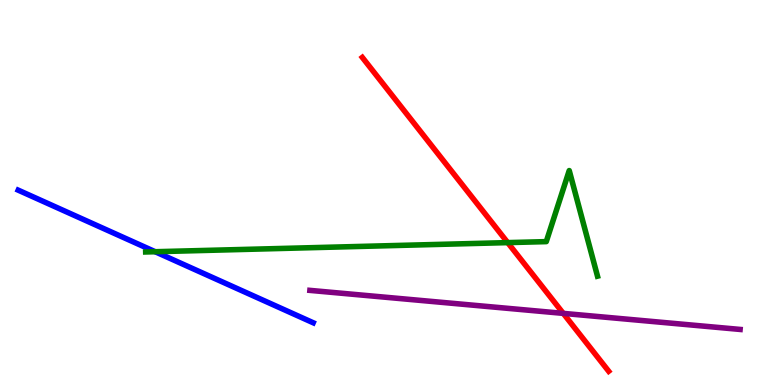[{'lines': ['blue', 'red'], 'intersections': []}, {'lines': ['green', 'red'], 'intersections': [{'x': 6.55, 'y': 3.7}]}, {'lines': ['purple', 'red'], 'intersections': [{'x': 7.27, 'y': 1.86}]}, {'lines': ['blue', 'green'], 'intersections': [{'x': 2.0, 'y': 3.46}]}, {'lines': ['blue', 'purple'], 'intersections': []}, {'lines': ['green', 'purple'], 'intersections': []}]